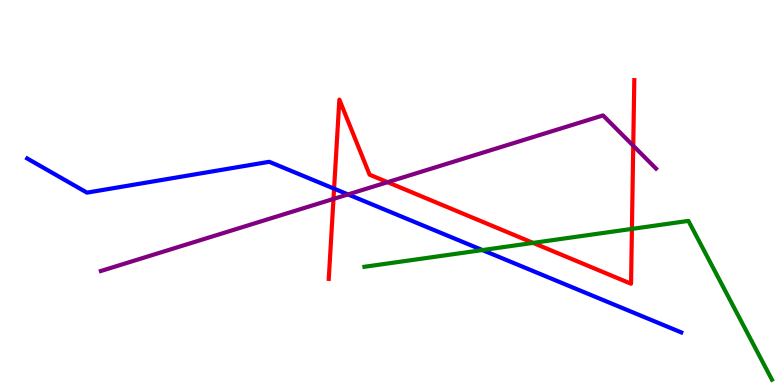[{'lines': ['blue', 'red'], 'intersections': [{'x': 4.31, 'y': 5.1}]}, {'lines': ['green', 'red'], 'intersections': [{'x': 6.88, 'y': 3.69}, {'x': 8.15, 'y': 4.05}]}, {'lines': ['purple', 'red'], 'intersections': [{'x': 4.3, 'y': 4.83}, {'x': 5.0, 'y': 5.27}, {'x': 8.17, 'y': 6.21}]}, {'lines': ['blue', 'green'], 'intersections': [{'x': 6.22, 'y': 3.5}]}, {'lines': ['blue', 'purple'], 'intersections': [{'x': 4.49, 'y': 4.95}]}, {'lines': ['green', 'purple'], 'intersections': []}]